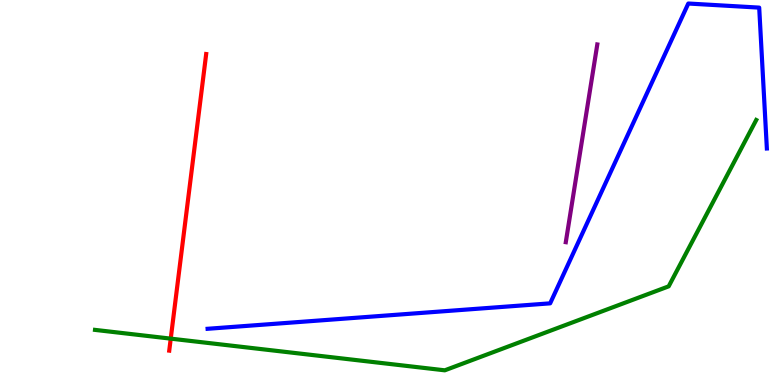[{'lines': ['blue', 'red'], 'intersections': []}, {'lines': ['green', 'red'], 'intersections': [{'x': 2.2, 'y': 1.2}]}, {'lines': ['purple', 'red'], 'intersections': []}, {'lines': ['blue', 'green'], 'intersections': []}, {'lines': ['blue', 'purple'], 'intersections': []}, {'lines': ['green', 'purple'], 'intersections': []}]